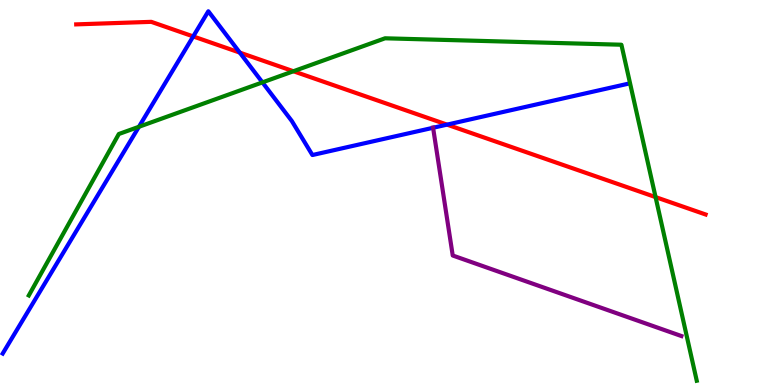[{'lines': ['blue', 'red'], 'intersections': [{'x': 2.49, 'y': 9.05}, {'x': 3.09, 'y': 8.63}, {'x': 5.77, 'y': 6.76}]}, {'lines': ['green', 'red'], 'intersections': [{'x': 3.79, 'y': 8.15}, {'x': 8.46, 'y': 4.88}]}, {'lines': ['purple', 'red'], 'intersections': []}, {'lines': ['blue', 'green'], 'intersections': [{'x': 1.79, 'y': 6.71}, {'x': 3.39, 'y': 7.86}]}, {'lines': ['blue', 'purple'], 'intersections': [{'x': 5.59, 'y': 6.68}]}, {'lines': ['green', 'purple'], 'intersections': []}]